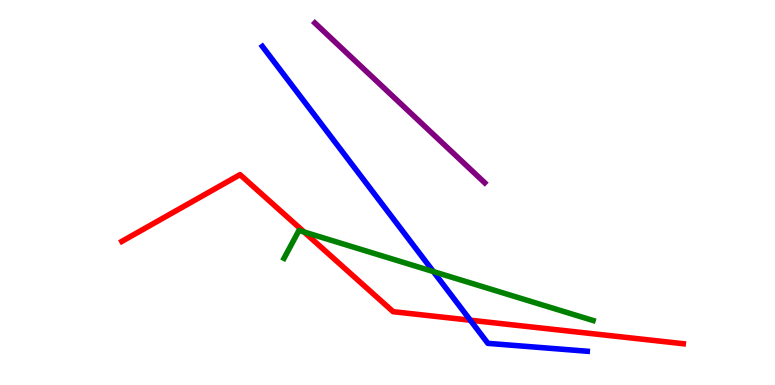[{'lines': ['blue', 'red'], 'intersections': [{'x': 6.07, 'y': 1.68}]}, {'lines': ['green', 'red'], 'intersections': [{'x': 3.92, 'y': 3.97}]}, {'lines': ['purple', 'red'], 'intersections': []}, {'lines': ['blue', 'green'], 'intersections': [{'x': 5.59, 'y': 2.95}]}, {'lines': ['blue', 'purple'], 'intersections': []}, {'lines': ['green', 'purple'], 'intersections': []}]